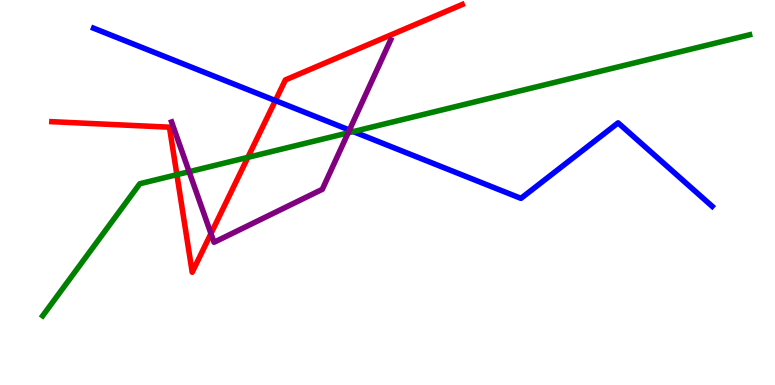[{'lines': ['blue', 'red'], 'intersections': [{'x': 3.55, 'y': 7.39}]}, {'lines': ['green', 'red'], 'intersections': [{'x': 2.28, 'y': 5.46}, {'x': 3.2, 'y': 5.91}]}, {'lines': ['purple', 'red'], 'intersections': [{'x': 2.72, 'y': 3.93}]}, {'lines': ['blue', 'green'], 'intersections': [{'x': 4.56, 'y': 6.58}]}, {'lines': ['blue', 'purple'], 'intersections': [{'x': 4.51, 'y': 6.62}]}, {'lines': ['green', 'purple'], 'intersections': [{'x': 2.44, 'y': 5.54}, {'x': 4.49, 'y': 6.55}]}]